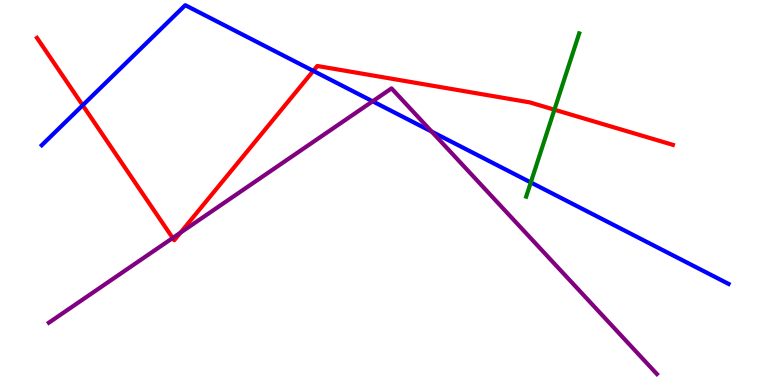[{'lines': ['blue', 'red'], 'intersections': [{'x': 1.07, 'y': 7.27}, {'x': 4.04, 'y': 8.16}]}, {'lines': ['green', 'red'], 'intersections': [{'x': 7.15, 'y': 7.15}]}, {'lines': ['purple', 'red'], 'intersections': [{'x': 2.23, 'y': 3.82}, {'x': 2.33, 'y': 3.95}]}, {'lines': ['blue', 'green'], 'intersections': [{'x': 6.85, 'y': 5.26}]}, {'lines': ['blue', 'purple'], 'intersections': [{'x': 4.81, 'y': 7.37}, {'x': 5.57, 'y': 6.58}]}, {'lines': ['green', 'purple'], 'intersections': []}]